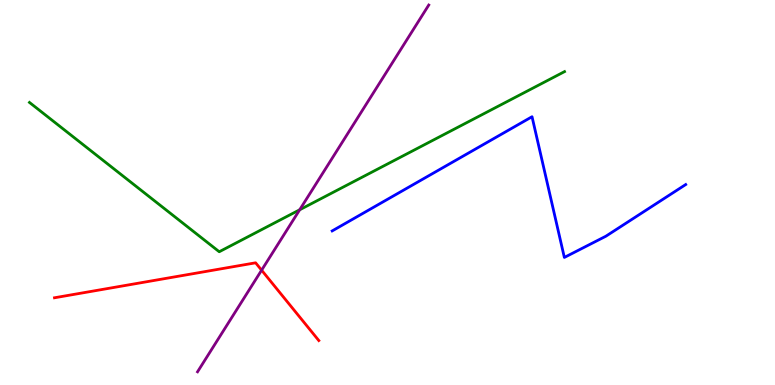[{'lines': ['blue', 'red'], 'intersections': []}, {'lines': ['green', 'red'], 'intersections': []}, {'lines': ['purple', 'red'], 'intersections': [{'x': 3.38, 'y': 2.98}]}, {'lines': ['blue', 'green'], 'intersections': []}, {'lines': ['blue', 'purple'], 'intersections': []}, {'lines': ['green', 'purple'], 'intersections': [{'x': 3.87, 'y': 4.55}]}]